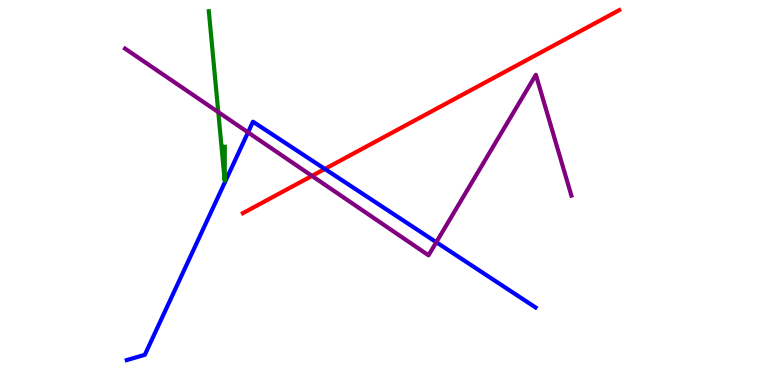[{'lines': ['blue', 'red'], 'intersections': [{'x': 4.19, 'y': 5.61}]}, {'lines': ['green', 'red'], 'intersections': []}, {'lines': ['purple', 'red'], 'intersections': [{'x': 4.03, 'y': 5.43}]}, {'lines': ['blue', 'green'], 'intersections': []}, {'lines': ['blue', 'purple'], 'intersections': [{'x': 3.2, 'y': 6.56}, {'x': 5.63, 'y': 3.71}]}, {'lines': ['green', 'purple'], 'intersections': [{'x': 2.82, 'y': 7.09}]}]